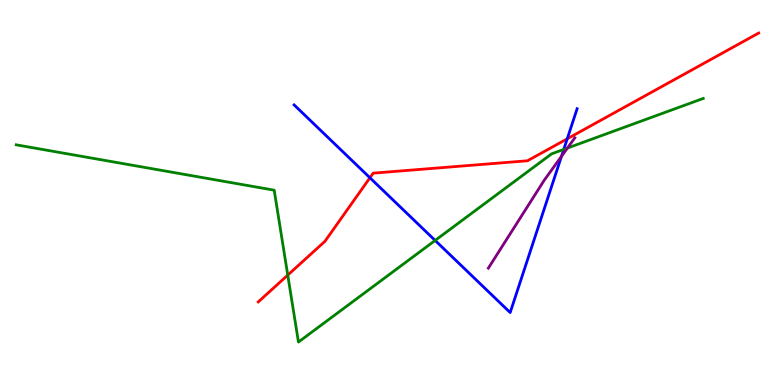[{'lines': ['blue', 'red'], 'intersections': [{'x': 4.77, 'y': 5.38}, {'x': 7.32, 'y': 6.39}]}, {'lines': ['green', 'red'], 'intersections': [{'x': 3.71, 'y': 2.85}]}, {'lines': ['purple', 'red'], 'intersections': []}, {'lines': ['blue', 'green'], 'intersections': [{'x': 5.61, 'y': 3.75}, {'x': 7.27, 'y': 6.12}]}, {'lines': ['blue', 'purple'], 'intersections': [{'x': 7.25, 'y': 5.94}]}, {'lines': ['green', 'purple'], 'intersections': [{'x': 7.32, 'y': 6.15}]}]